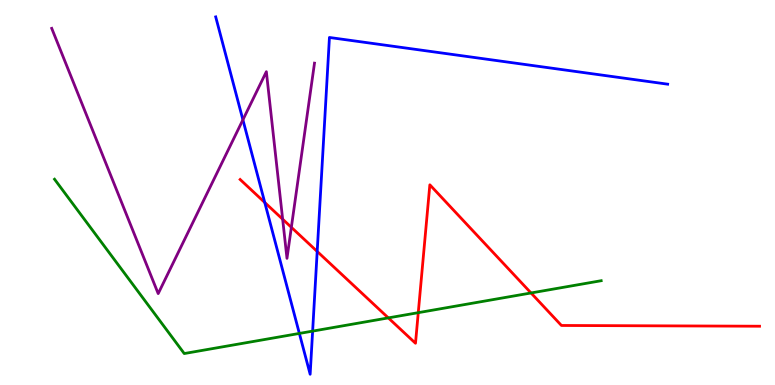[{'lines': ['blue', 'red'], 'intersections': [{'x': 3.42, 'y': 4.74}, {'x': 4.09, 'y': 3.47}]}, {'lines': ['green', 'red'], 'intersections': [{'x': 5.01, 'y': 1.74}, {'x': 5.4, 'y': 1.88}, {'x': 6.85, 'y': 2.39}]}, {'lines': ['purple', 'red'], 'intersections': [{'x': 3.65, 'y': 4.31}, {'x': 3.76, 'y': 4.1}]}, {'lines': ['blue', 'green'], 'intersections': [{'x': 3.86, 'y': 1.34}, {'x': 4.03, 'y': 1.4}]}, {'lines': ['blue', 'purple'], 'intersections': [{'x': 3.13, 'y': 6.89}]}, {'lines': ['green', 'purple'], 'intersections': []}]